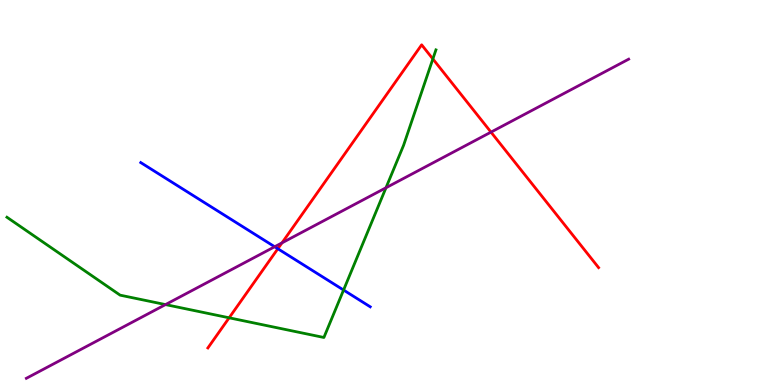[{'lines': ['blue', 'red'], 'intersections': [{'x': 3.59, 'y': 3.54}]}, {'lines': ['green', 'red'], 'intersections': [{'x': 2.96, 'y': 1.75}, {'x': 5.59, 'y': 8.47}]}, {'lines': ['purple', 'red'], 'intersections': [{'x': 3.64, 'y': 3.69}, {'x': 6.34, 'y': 6.57}]}, {'lines': ['blue', 'green'], 'intersections': [{'x': 4.43, 'y': 2.47}]}, {'lines': ['blue', 'purple'], 'intersections': [{'x': 3.54, 'y': 3.59}]}, {'lines': ['green', 'purple'], 'intersections': [{'x': 2.14, 'y': 2.09}, {'x': 4.98, 'y': 5.12}]}]